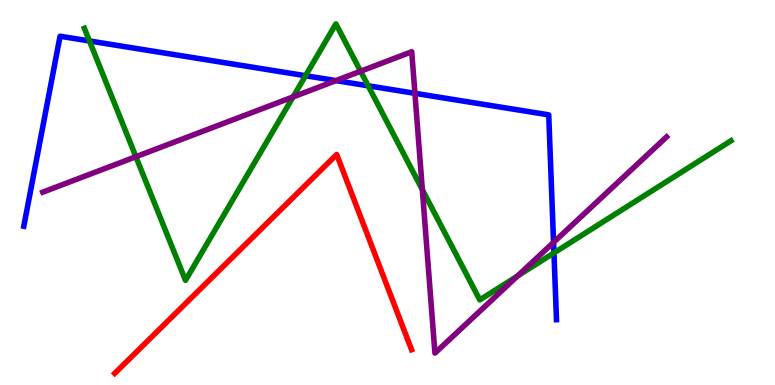[{'lines': ['blue', 'red'], 'intersections': []}, {'lines': ['green', 'red'], 'intersections': []}, {'lines': ['purple', 'red'], 'intersections': []}, {'lines': ['blue', 'green'], 'intersections': [{'x': 1.15, 'y': 8.94}, {'x': 3.94, 'y': 8.03}, {'x': 4.75, 'y': 7.77}, {'x': 7.15, 'y': 3.43}]}, {'lines': ['blue', 'purple'], 'intersections': [{'x': 4.33, 'y': 7.91}, {'x': 5.35, 'y': 7.58}, {'x': 7.14, 'y': 3.7}]}, {'lines': ['green', 'purple'], 'intersections': [{'x': 1.75, 'y': 5.93}, {'x': 3.78, 'y': 7.48}, {'x': 4.65, 'y': 8.15}, {'x': 5.45, 'y': 5.07}, {'x': 6.68, 'y': 2.83}]}]